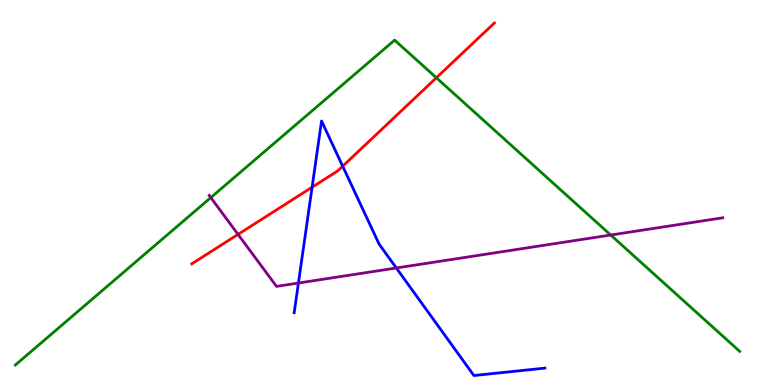[{'lines': ['blue', 'red'], 'intersections': [{'x': 4.03, 'y': 5.14}, {'x': 4.42, 'y': 5.68}]}, {'lines': ['green', 'red'], 'intersections': [{'x': 5.63, 'y': 7.98}]}, {'lines': ['purple', 'red'], 'intersections': [{'x': 3.07, 'y': 3.91}]}, {'lines': ['blue', 'green'], 'intersections': []}, {'lines': ['blue', 'purple'], 'intersections': [{'x': 3.85, 'y': 2.65}, {'x': 5.11, 'y': 3.04}]}, {'lines': ['green', 'purple'], 'intersections': [{'x': 2.72, 'y': 4.87}, {'x': 7.88, 'y': 3.9}]}]